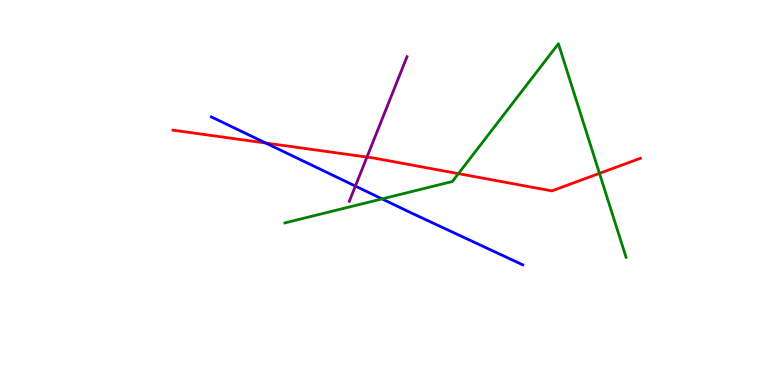[{'lines': ['blue', 'red'], 'intersections': [{'x': 3.43, 'y': 6.28}]}, {'lines': ['green', 'red'], 'intersections': [{'x': 5.91, 'y': 5.49}, {'x': 7.74, 'y': 5.5}]}, {'lines': ['purple', 'red'], 'intersections': [{'x': 4.73, 'y': 5.92}]}, {'lines': ['blue', 'green'], 'intersections': [{'x': 4.93, 'y': 4.83}]}, {'lines': ['blue', 'purple'], 'intersections': [{'x': 4.59, 'y': 5.17}]}, {'lines': ['green', 'purple'], 'intersections': []}]